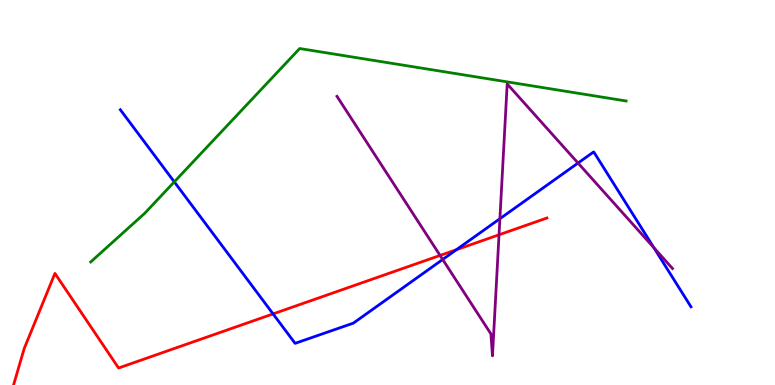[{'lines': ['blue', 'red'], 'intersections': [{'x': 3.52, 'y': 1.85}, {'x': 5.89, 'y': 3.51}]}, {'lines': ['green', 'red'], 'intersections': []}, {'lines': ['purple', 'red'], 'intersections': [{'x': 5.68, 'y': 3.37}, {'x': 6.44, 'y': 3.9}]}, {'lines': ['blue', 'green'], 'intersections': [{'x': 2.25, 'y': 5.28}]}, {'lines': ['blue', 'purple'], 'intersections': [{'x': 5.71, 'y': 3.26}, {'x': 6.45, 'y': 4.32}, {'x': 7.46, 'y': 5.77}, {'x': 8.44, 'y': 3.56}]}, {'lines': ['green', 'purple'], 'intersections': []}]